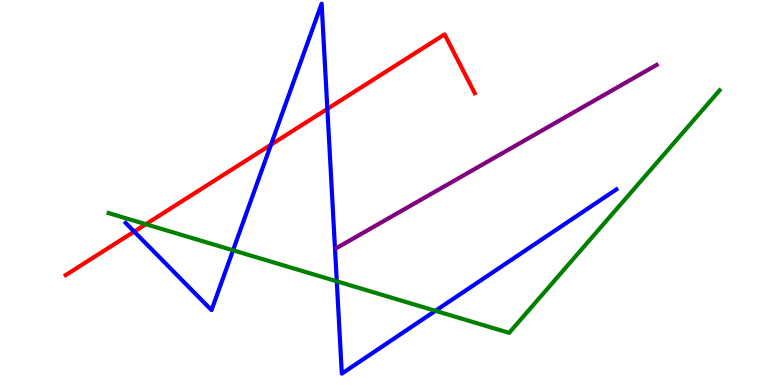[{'lines': ['blue', 'red'], 'intersections': [{'x': 1.73, 'y': 3.98}, {'x': 3.5, 'y': 6.24}, {'x': 4.22, 'y': 7.17}]}, {'lines': ['green', 'red'], 'intersections': [{'x': 1.88, 'y': 4.18}]}, {'lines': ['purple', 'red'], 'intersections': []}, {'lines': ['blue', 'green'], 'intersections': [{'x': 3.01, 'y': 3.5}, {'x': 4.35, 'y': 2.69}, {'x': 5.62, 'y': 1.93}]}, {'lines': ['blue', 'purple'], 'intersections': []}, {'lines': ['green', 'purple'], 'intersections': []}]